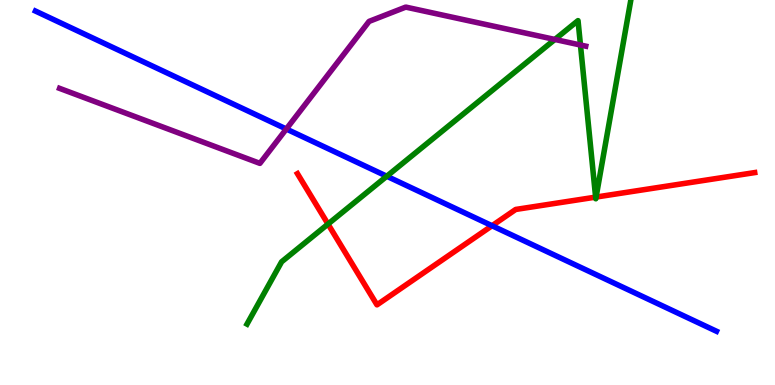[{'lines': ['blue', 'red'], 'intersections': [{'x': 6.35, 'y': 4.14}]}, {'lines': ['green', 'red'], 'intersections': [{'x': 4.23, 'y': 4.18}, {'x': 7.69, 'y': 4.88}, {'x': 7.69, 'y': 4.88}]}, {'lines': ['purple', 'red'], 'intersections': []}, {'lines': ['blue', 'green'], 'intersections': [{'x': 4.99, 'y': 5.42}]}, {'lines': ['blue', 'purple'], 'intersections': [{'x': 3.69, 'y': 6.65}]}, {'lines': ['green', 'purple'], 'intersections': [{'x': 7.16, 'y': 8.98}, {'x': 7.49, 'y': 8.83}]}]